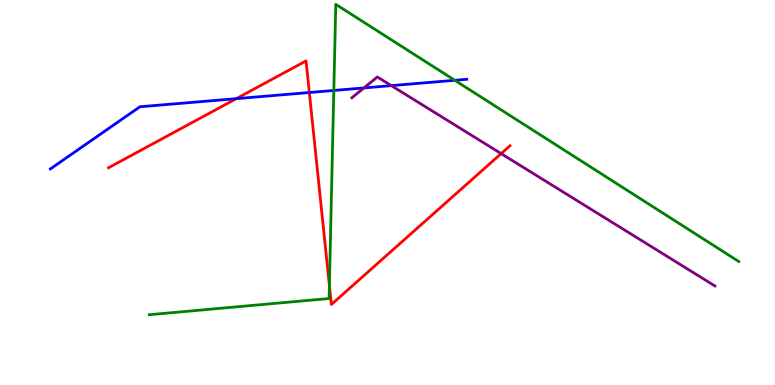[{'lines': ['blue', 'red'], 'intersections': [{'x': 3.05, 'y': 7.44}, {'x': 3.99, 'y': 7.6}]}, {'lines': ['green', 'red'], 'intersections': [{'x': 4.25, 'y': 2.58}]}, {'lines': ['purple', 'red'], 'intersections': [{'x': 6.47, 'y': 6.01}]}, {'lines': ['blue', 'green'], 'intersections': [{'x': 4.31, 'y': 7.65}, {'x': 5.87, 'y': 7.91}]}, {'lines': ['blue', 'purple'], 'intersections': [{'x': 4.7, 'y': 7.72}, {'x': 5.05, 'y': 7.78}]}, {'lines': ['green', 'purple'], 'intersections': []}]